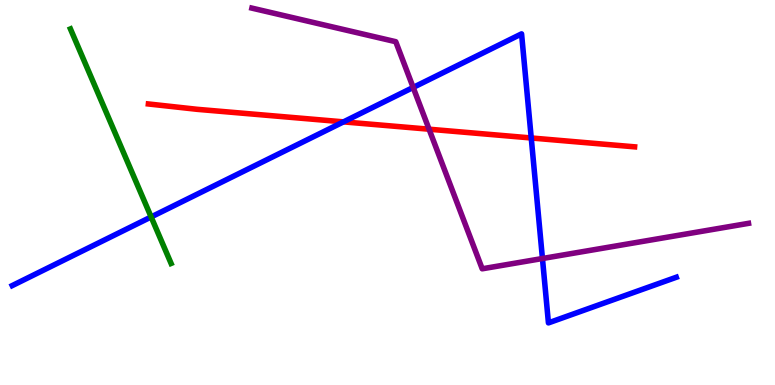[{'lines': ['blue', 'red'], 'intersections': [{'x': 4.43, 'y': 6.83}, {'x': 6.85, 'y': 6.42}]}, {'lines': ['green', 'red'], 'intersections': []}, {'lines': ['purple', 'red'], 'intersections': [{'x': 5.54, 'y': 6.64}]}, {'lines': ['blue', 'green'], 'intersections': [{'x': 1.95, 'y': 4.37}]}, {'lines': ['blue', 'purple'], 'intersections': [{'x': 5.33, 'y': 7.73}, {'x': 7.0, 'y': 3.29}]}, {'lines': ['green', 'purple'], 'intersections': []}]